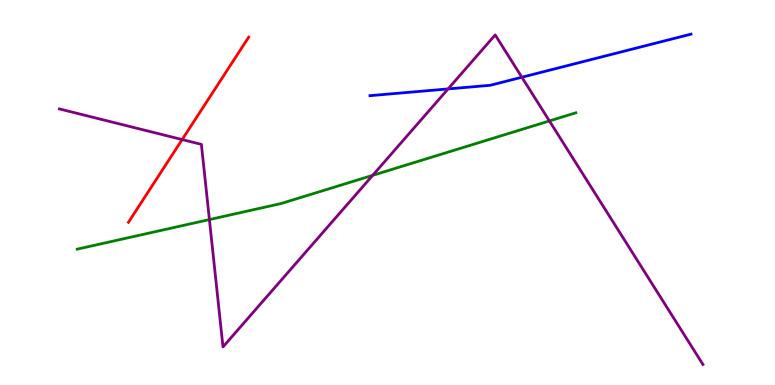[{'lines': ['blue', 'red'], 'intersections': []}, {'lines': ['green', 'red'], 'intersections': []}, {'lines': ['purple', 'red'], 'intersections': [{'x': 2.35, 'y': 6.37}]}, {'lines': ['blue', 'green'], 'intersections': []}, {'lines': ['blue', 'purple'], 'intersections': [{'x': 5.78, 'y': 7.69}, {'x': 6.73, 'y': 7.99}]}, {'lines': ['green', 'purple'], 'intersections': [{'x': 2.7, 'y': 4.3}, {'x': 4.81, 'y': 5.45}, {'x': 7.09, 'y': 6.86}]}]